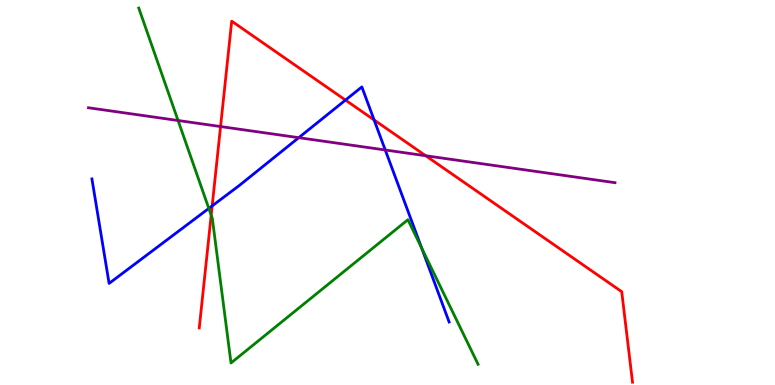[{'lines': ['blue', 'red'], 'intersections': [{'x': 2.74, 'y': 4.65}, {'x': 4.46, 'y': 7.4}, {'x': 4.83, 'y': 6.88}]}, {'lines': ['green', 'red'], 'intersections': [{'x': 2.72, 'y': 4.41}]}, {'lines': ['purple', 'red'], 'intersections': [{'x': 2.85, 'y': 6.71}, {'x': 5.49, 'y': 5.95}]}, {'lines': ['blue', 'green'], 'intersections': [{'x': 2.69, 'y': 4.59}, {'x': 5.44, 'y': 3.56}]}, {'lines': ['blue', 'purple'], 'intersections': [{'x': 3.85, 'y': 6.42}, {'x': 4.97, 'y': 6.1}]}, {'lines': ['green', 'purple'], 'intersections': [{'x': 2.3, 'y': 6.87}]}]